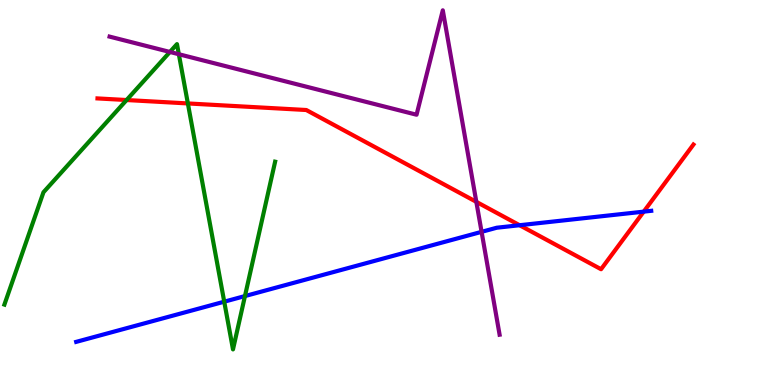[{'lines': ['blue', 'red'], 'intersections': [{'x': 6.7, 'y': 4.15}, {'x': 8.31, 'y': 4.5}]}, {'lines': ['green', 'red'], 'intersections': [{'x': 1.63, 'y': 7.4}, {'x': 2.42, 'y': 7.31}]}, {'lines': ['purple', 'red'], 'intersections': [{'x': 6.15, 'y': 4.76}]}, {'lines': ['blue', 'green'], 'intersections': [{'x': 2.89, 'y': 2.16}, {'x': 3.16, 'y': 2.31}]}, {'lines': ['blue', 'purple'], 'intersections': [{'x': 6.21, 'y': 3.98}]}, {'lines': ['green', 'purple'], 'intersections': [{'x': 2.19, 'y': 8.65}, {'x': 2.31, 'y': 8.59}]}]